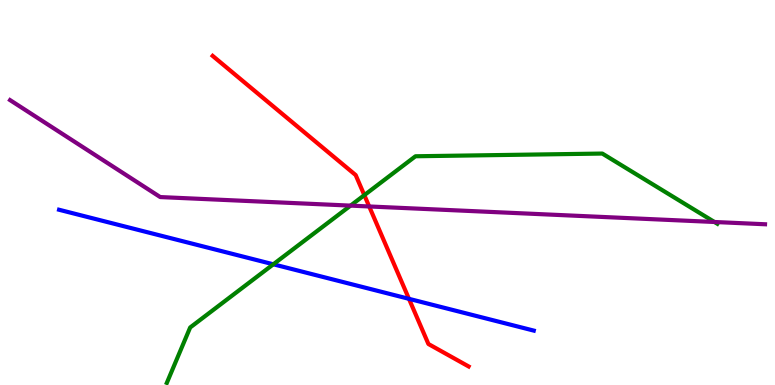[{'lines': ['blue', 'red'], 'intersections': [{'x': 5.28, 'y': 2.24}]}, {'lines': ['green', 'red'], 'intersections': [{'x': 4.7, 'y': 4.93}]}, {'lines': ['purple', 'red'], 'intersections': [{'x': 4.76, 'y': 4.64}]}, {'lines': ['blue', 'green'], 'intersections': [{'x': 3.53, 'y': 3.14}]}, {'lines': ['blue', 'purple'], 'intersections': []}, {'lines': ['green', 'purple'], 'intersections': [{'x': 4.52, 'y': 4.66}, {'x': 9.22, 'y': 4.23}]}]